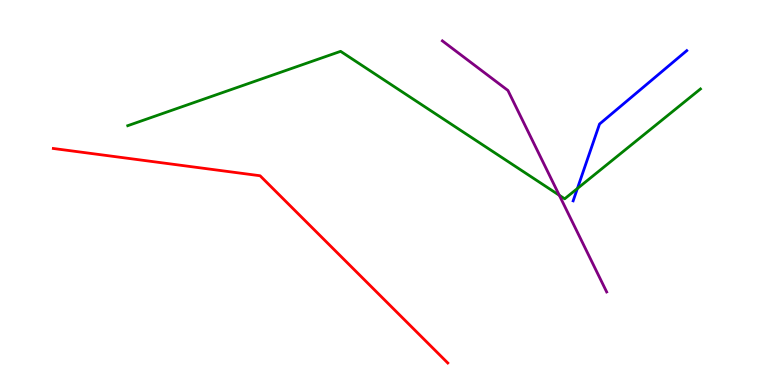[{'lines': ['blue', 'red'], 'intersections': []}, {'lines': ['green', 'red'], 'intersections': []}, {'lines': ['purple', 'red'], 'intersections': []}, {'lines': ['blue', 'green'], 'intersections': [{'x': 7.45, 'y': 5.1}]}, {'lines': ['blue', 'purple'], 'intersections': []}, {'lines': ['green', 'purple'], 'intersections': [{'x': 7.22, 'y': 4.93}]}]